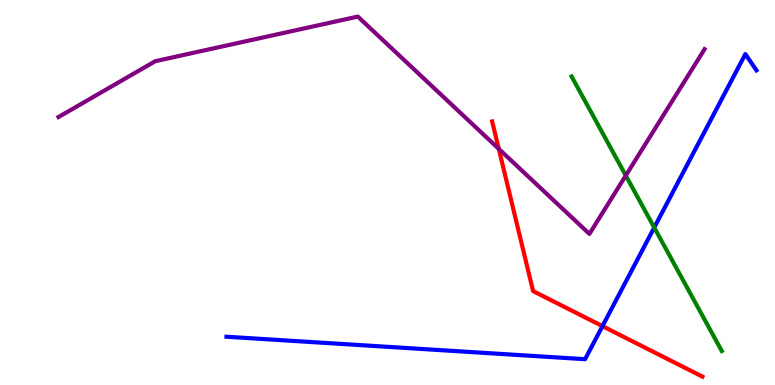[{'lines': ['blue', 'red'], 'intersections': [{'x': 7.77, 'y': 1.53}]}, {'lines': ['green', 'red'], 'intersections': []}, {'lines': ['purple', 'red'], 'intersections': [{'x': 6.44, 'y': 6.13}]}, {'lines': ['blue', 'green'], 'intersections': [{'x': 8.44, 'y': 4.09}]}, {'lines': ['blue', 'purple'], 'intersections': []}, {'lines': ['green', 'purple'], 'intersections': [{'x': 8.07, 'y': 5.44}]}]